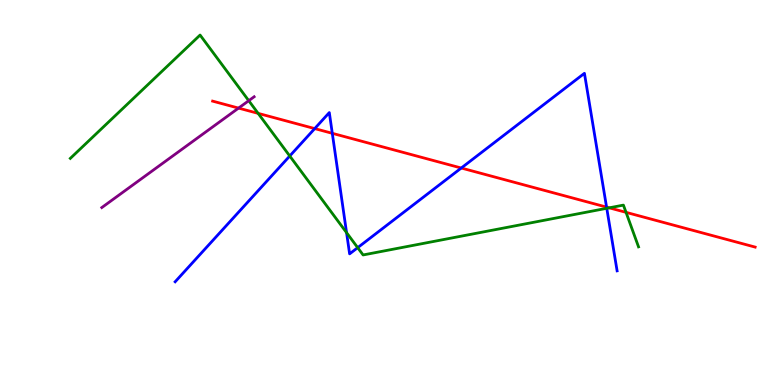[{'lines': ['blue', 'red'], 'intersections': [{'x': 4.06, 'y': 6.66}, {'x': 4.29, 'y': 6.54}, {'x': 5.95, 'y': 5.64}, {'x': 7.83, 'y': 4.62}]}, {'lines': ['green', 'red'], 'intersections': [{'x': 3.33, 'y': 7.06}, {'x': 7.86, 'y': 4.6}, {'x': 8.08, 'y': 4.48}]}, {'lines': ['purple', 'red'], 'intersections': [{'x': 3.08, 'y': 7.19}]}, {'lines': ['blue', 'green'], 'intersections': [{'x': 3.74, 'y': 5.95}, {'x': 4.47, 'y': 3.96}, {'x': 4.62, 'y': 3.57}, {'x': 7.83, 'y': 4.59}]}, {'lines': ['blue', 'purple'], 'intersections': []}, {'lines': ['green', 'purple'], 'intersections': [{'x': 3.21, 'y': 7.38}]}]